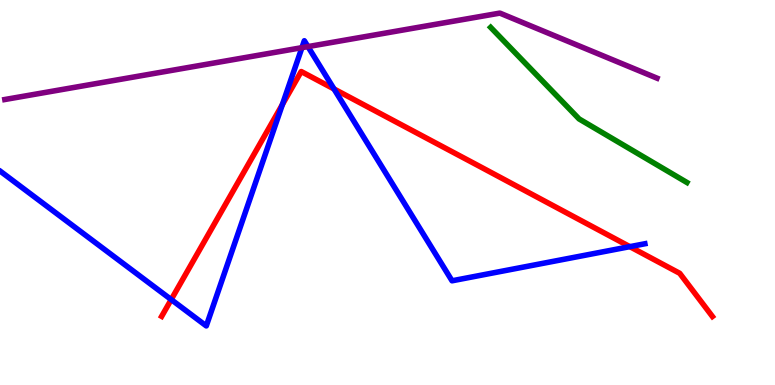[{'lines': ['blue', 'red'], 'intersections': [{'x': 2.21, 'y': 2.22}, {'x': 3.64, 'y': 7.29}, {'x': 4.31, 'y': 7.69}, {'x': 8.13, 'y': 3.59}]}, {'lines': ['green', 'red'], 'intersections': []}, {'lines': ['purple', 'red'], 'intersections': []}, {'lines': ['blue', 'green'], 'intersections': []}, {'lines': ['blue', 'purple'], 'intersections': [{'x': 3.9, 'y': 8.76}, {'x': 3.97, 'y': 8.79}]}, {'lines': ['green', 'purple'], 'intersections': []}]